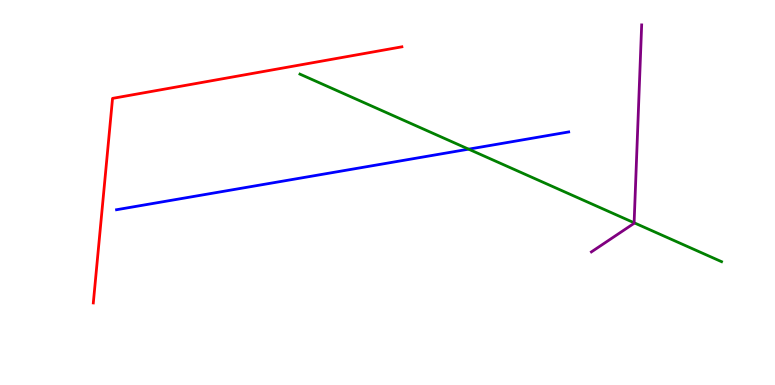[{'lines': ['blue', 'red'], 'intersections': []}, {'lines': ['green', 'red'], 'intersections': []}, {'lines': ['purple', 'red'], 'intersections': []}, {'lines': ['blue', 'green'], 'intersections': [{'x': 6.05, 'y': 6.13}]}, {'lines': ['blue', 'purple'], 'intersections': []}, {'lines': ['green', 'purple'], 'intersections': [{'x': 8.18, 'y': 4.21}]}]